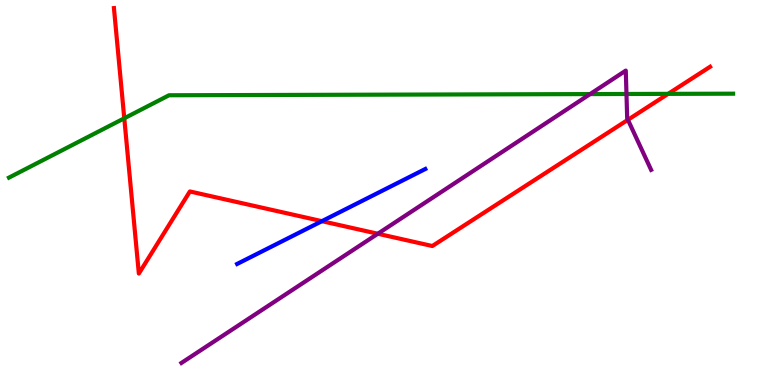[{'lines': ['blue', 'red'], 'intersections': [{'x': 4.15, 'y': 4.26}]}, {'lines': ['green', 'red'], 'intersections': [{'x': 1.6, 'y': 6.93}, {'x': 8.62, 'y': 7.56}]}, {'lines': ['purple', 'red'], 'intersections': [{'x': 4.87, 'y': 3.93}, {'x': 8.1, 'y': 6.89}]}, {'lines': ['blue', 'green'], 'intersections': []}, {'lines': ['blue', 'purple'], 'intersections': []}, {'lines': ['green', 'purple'], 'intersections': [{'x': 7.61, 'y': 7.56}, {'x': 8.08, 'y': 7.56}]}]